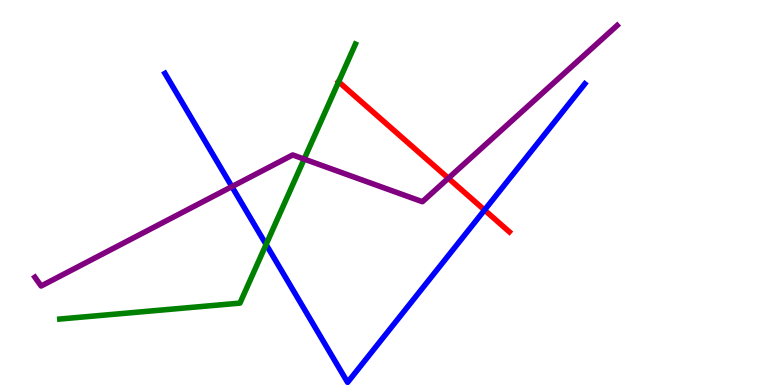[{'lines': ['blue', 'red'], 'intersections': [{'x': 6.25, 'y': 4.54}]}, {'lines': ['green', 'red'], 'intersections': [{'x': 4.37, 'y': 7.88}]}, {'lines': ['purple', 'red'], 'intersections': [{'x': 5.79, 'y': 5.37}]}, {'lines': ['blue', 'green'], 'intersections': [{'x': 3.43, 'y': 3.65}]}, {'lines': ['blue', 'purple'], 'intersections': [{'x': 2.99, 'y': 5.15}]}, {'lines': ['green', 'purple'], 'intersections': [{'x': 3.92, 'y': 5.87}]}]